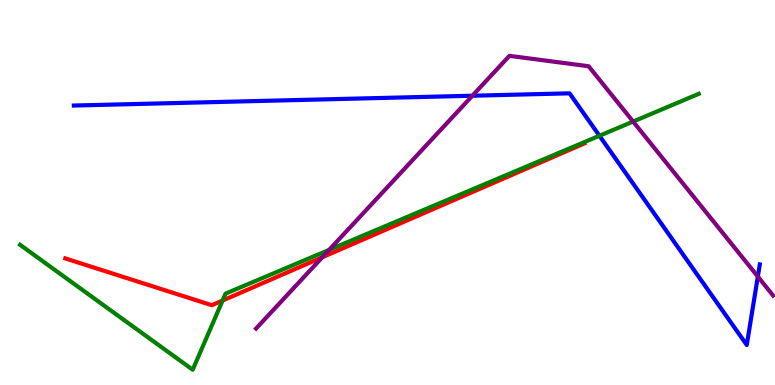[{'lines': ['blue', 'red'], 'intersections': []}, {'lines': ['green', 'red'], 'intersections': [{'x': 2.87, 'y': 2.19}]}, {'lines': ['purple', 'red'], 'intersections': [{'x': 4.16, 'y': 3.32}]}, {'lines': ['blue', 'green'], 'intersections': [{'x': 7.73, 'y': 6.47}]}, {'lines': ['blue', 'purple'], 'intersections': [{'x': 6.1, 'y': 7.51}, {'x': 9.78, 'y': 2.82}]}, {'lines': ['green', 'purple'], 'intersections': [{'x': 4.25, 'y': 3.51}, {'x': 8.17, 'y': 6.84}]}]